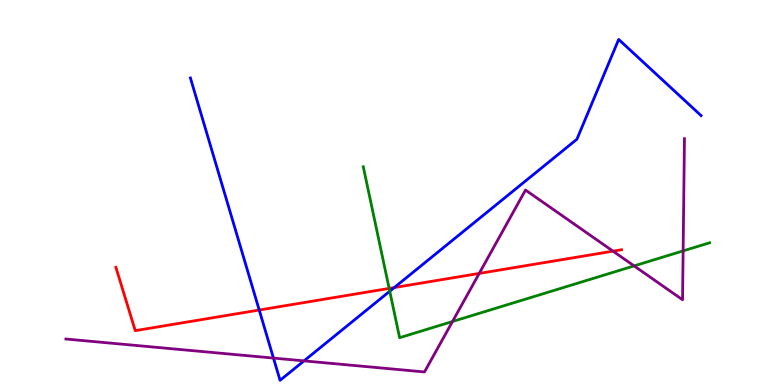[{'lines': ['blue', 'red'], 'intersections': [{'x': 3.34, 'y': 1.95}, {'x': 5.09, 'y': 2.53}]}, {'lines': ['green', 'red'], 'intersections': [{'x': 5.02, 'y': 2.51}]}, {'lines': ['purple', 'red'], 'intersections': [{'x': 6.18, 'y': 2.9}, {'x': 7.91, 'y': 3.48}]}, {'lines': ['blue', 'green'], 'intersections': [{'x': 5.03, 'y': 2.44}]}, {'lines': ['blue', 'purple'], 'intersections': [{'x': 3.53, 'y': 0.699}, {'x': 3.92, 'y': 0.626}]}, {'lines': ['green', 'purple'], 'intersections': [{'x': 5.84, 'y': 1.65}, {'x': 8.18, 'y': 3.09}, {'x': 8.81, 'y': 3.48}]}]